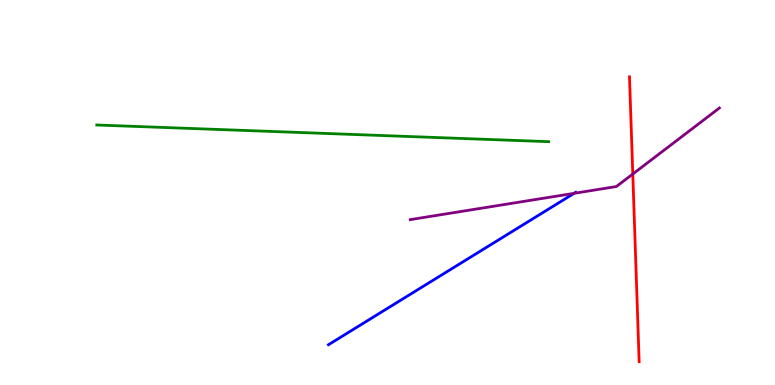[{'lines': ['blue', 'red'], 'intersections': []}, {'lines': ['green', 'red'], 'intersections': []}, {'lines': ['purple', 'red'], 'intersections': [{'x': 8.16, 'y': 5.48}]}, {'lines': ['blue', 'green'], 'intersections': []}, {'lines': ['blue', 'purple'], 'intersections': [{'x': 7.41, 'y': 4.98}]}, {'lines': ['green', 'purple'], 'intersections': []}]